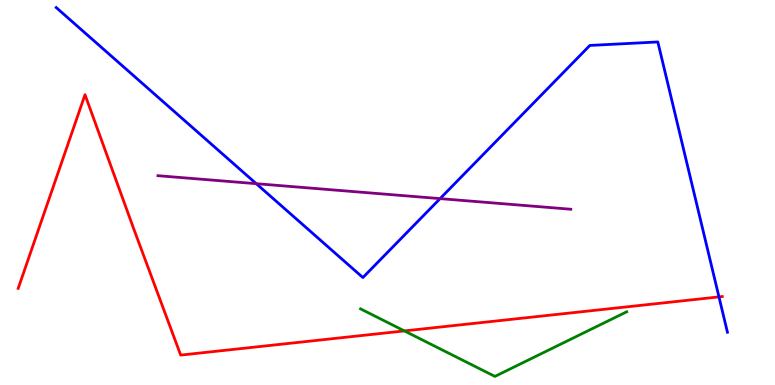[{'lines': ['blue', 'red'], 'intersections': [{'x': 9.28, 'y': 2.29}]}, {'lines': ['green', 'red'], 'intersections': [{'x': 5.22, 'y': 1.4}]}, {'lines': ['purple', 'red'], 'intersections': []}, {'lines': ['blue', 'green'], 'intersections': []}, {'lines': ['blue', 'purple'], 'intersections': [{'x': 3.31, 'y': 5.23}, {'x': 5.68, 'y': 4.84}]}, {'lines': ['green', 'purple'], 'intersections': []}]